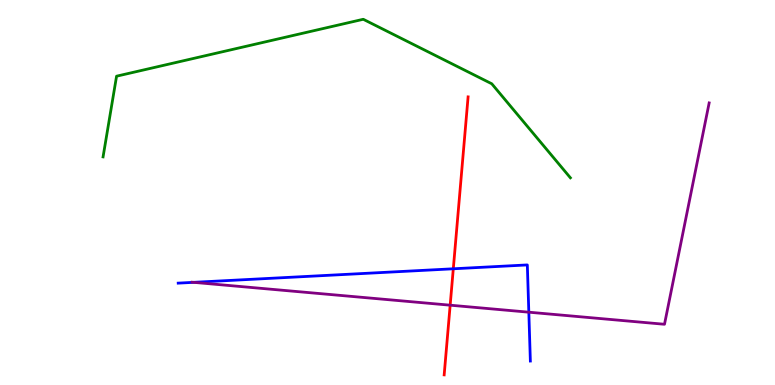[{'lines': ['blue', 'red'], 'intersections': [{'x': 5.85, 'y': 3.02}]}, {'lines': ['green', 'red'], 'intersections': []}, {'lines': ['purple', 'red'], 'intersections': [{'x': 5.81, 'y': 2.07}]}, {'lines': ['blue', 'green'], 'intersections': []}, {'lines': ['blue', 'purple'], 'intersections': [{'x': 2.5, 'y': 2.67}, {'x': 6.82, 'y': 1.89}]}, {'lines': ['green', 'purple'], 'intersections': []}]